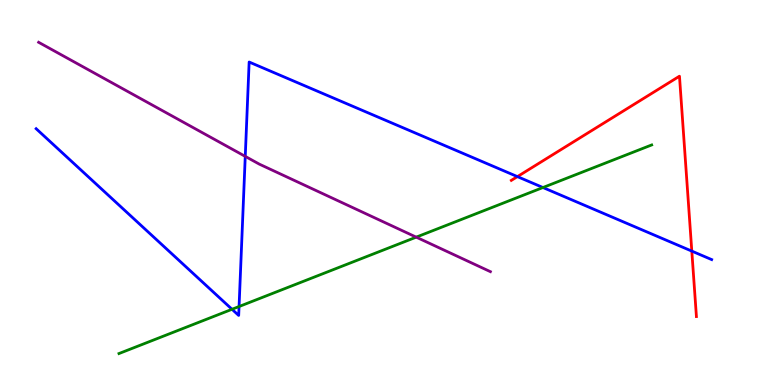[{'lines': ['blue', 'red'], 'intersections': [{'x': 6.68, 'y': 5.41}, {'x': 8.93, 'y': 3.48}]}, {'lines': ['green', 'red'], 'intersections': []}, {'lines': ['purple', 'red'], 'intersections': []}, {'lines': ['blue', 'green'], 'intersections': [{'x': 2.99, 'y': 1.97}, {'x': 3.08, 'y': 2.04}, {'x': 7.01, 'y': 5.13}]}, {'lines': ['blue', 'purple'], 'intersections': [{'x': 3.16, 'y': 5.94}]}, {'lines': ['green', 'purple'], 'intersections': [{'x': 5.37, 'y': 3.84}]}]